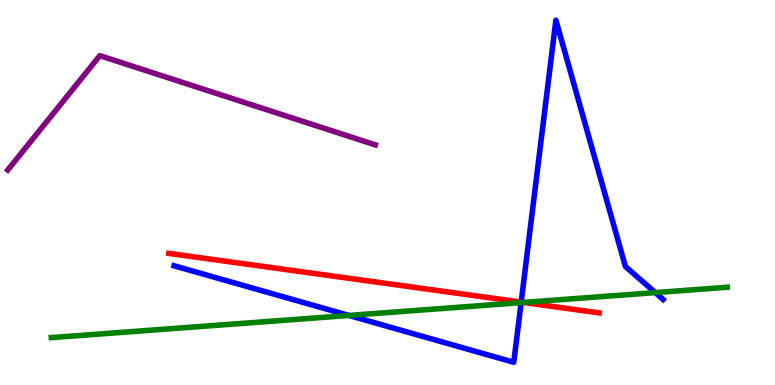[{'lines': ['blue', 'red'], 'intersections': [{'x': 6.73, 'y': 2.15}]}, {'lines': ['green', 'red'], 'intersections': [{'x': 6.75, 'y': 2.14}]}, {'lines': ['purple', 'red'], 'intersections': []}, {'lines': ['blue', 'green'], 'intersections': [{'x': 4.5, 'y': 1.81}, {'x': 6.72, 'y': 2.14}, {'x': 8.46, 'y': 2.4}]}, {'lines': ['blue', 'purple'], 'intersections': []}, {'lines': ['green', 'purple'], 'intersections': []}]